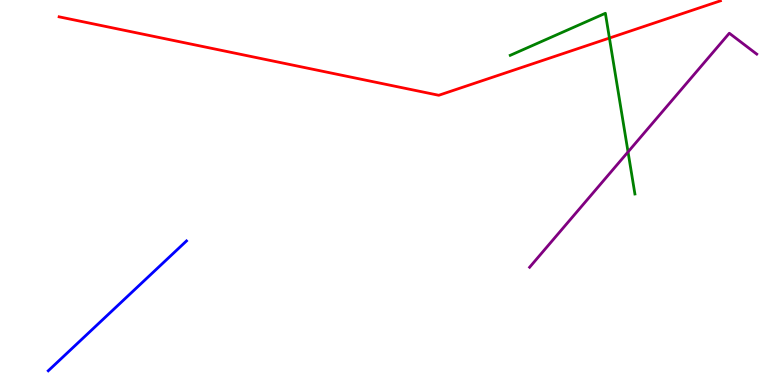[{'lines': ['blue', 'red'], 'intersections': []}, {'lines': ['green', 'red'], 'intersections': [{'x': 7.86, 'y': 9.01}]}, {'lines': ['purple', 'red'], 'intersections': []}, {'lines': ['blue', 'green'], 'intersections': []}, {'lines': ['blue', 'purple'], 'intersections': []}, {'lines': ['green', 'purple'], 'intersections': [{'x': 8.1, 'y': 6.05}]}]